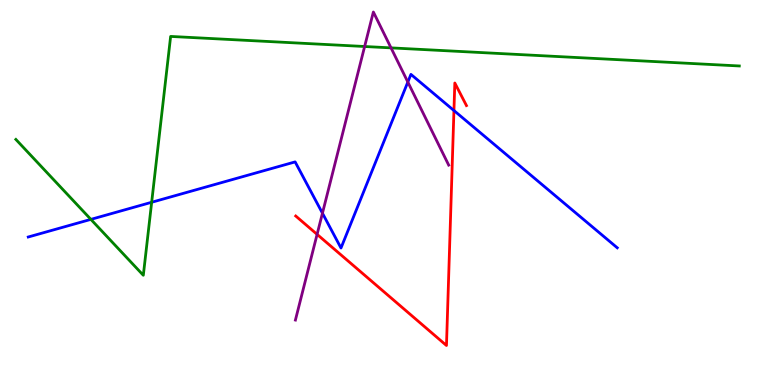[{'lines': ['blue', 'red'], 'intersections': [{'x': 5.86, 'y': 7.13}]}, {'lines': ['green', 'red'], 'intersections': []}, {'lines': ['purple', 'red'], 'intersections': [{'x': 4.09, 'y': 3.91}]}, {'lines': ['blue', 'green'], 'intersections': [{'x': 1.17, 'y': 4.3}, {'x': 1.96, 'y': 4.75}]}, {'lines': ['blue', 'purple'], 'intersections': [{'x': 4.16, 'y': 4.46}, {'x': 5.26, 'y': 7.87}]}, {'lines': ['green', 'purple'], 'intersections': [{'x': 4.7, 'y': 8.79}, {'x': 5.05, 'y': 8.76}]}]